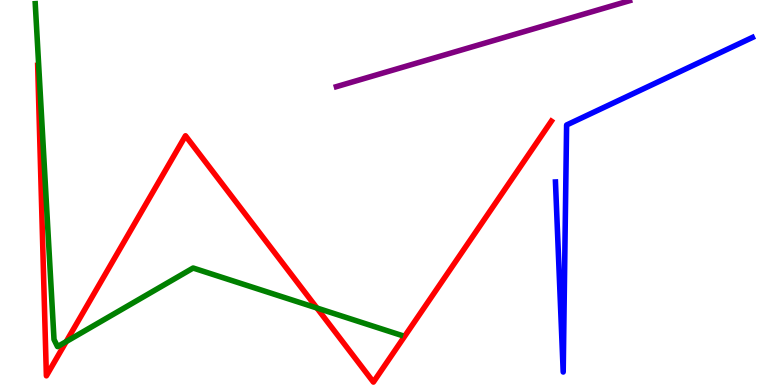[{'lines': ['blue', 'red'], 'intersections': []}, {'lines': ['green', 'red'], 'intersections': [{'x': 0.855, 'y': 1.13}, {'x': 4.09, 'y': 2.0}]}, {'lines': ['purple', 'red'], 'intersections': []}, {'lines': ['blue', 'green'], 'intersections': []}, {'lines': ['blue', 'purple'], 'intersections': []}, {'lines': ['green', 'purple'], 'intersections': []}]